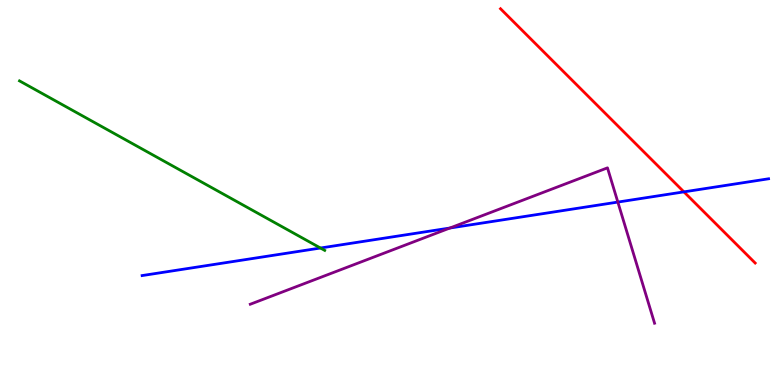[{'lines': ['blue', 'red'], 'intersections': [{'x': 8.82, 'y': 5.02}]}, {'lines': ['green', 'red'], 'intersections': []}, {'lines': ['purple', 'red'], 'intersections': []}, {'lines': ['blue', 'green'], 'intersections': [{'x': 4.13, 'y': 3.56}]}, {'lines': ['blue', 'purple'], 'intersections': [{'x': 5.8, 'y': 4.08}, {'x': 7.97, 'y': 4.75}]}, {'lines': ['green', 'purple'], 'intersections': []}]